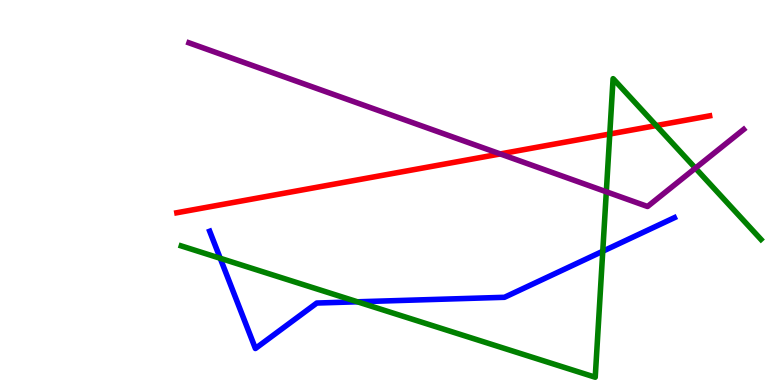[{'lines': ['blue', 'red'], 'intersections': []}, {'lines': ['green', 'red'], 'intersections': [{'x': 7.87, 'y': 6.52}, {'x': 8.47, 'y': 6.74}]}, {'lines': ['purple', 'red'], 'intersections': [{'x': 6.46, 'y': 6.0}]}, {'lines': ['blue', 'green'], 'intersections': [{'x': 2.84, 'y': 3.29}, {'x': 4.61, 'y': 2.16}, {'x': 7.78, 'y': 3.47}]}, {'lines': ['blue', 'purple'], 'intersections': []}, {'lines': ['green', 'purple'], 'intersections': [{'x': 7.82, 'y': 5.02}, {'x': 8.97, 'y': 5.63}]}]